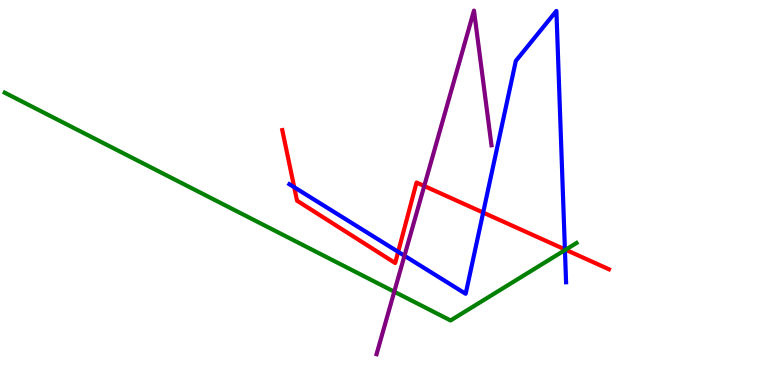[{'lines': ['blue', 'red'], 'intersections': [{'x': 3.8, 'y': 5.14}, {'x': 5.14, 'y': 3.46}, {'x': 6.23, 'y': 4.48}, {'x': 7.29, 'y': 3.52}]}, {'lines': ['green', 'red'], 'intersections': [{'x': 7.3, 'y': 3.51}]}, {'lines': ['purple', 'red'], 'intersections': [{'x': 5.47, 'y': 5.17}]}, {'lines': ['blue', 'green'], 'intersections': [{'x': 7.29, 'y': 3.5}]}, {'lines': ['blue', 'purple'], 'intersections': [{'x': 5.22, 'y': 3.36}]}, {'lines': ['green', 'purple'], 'intersections': [{'x': 5.09, 'y': 2.42}]}]